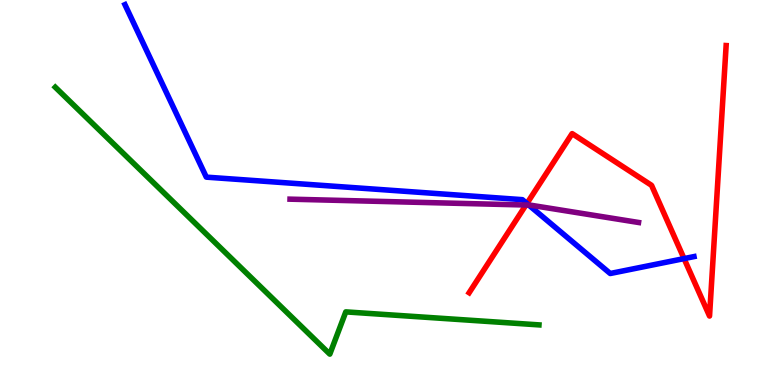[{'lines': ['blue', 'red'], 'intersections': [{'x': 6.8, 'y': 4.71}, {'x': 8.83, 'y': 3.28}]}, {'lines': ['green', 'red'], 'intersections': []}, {'lines': ['purple', 'red'], 'intersections': [{'x': 6.79, 'y': 4.68}]}, {'lines': ['blue', 'green'], 'intersections': []}, {'lines': ['blue', 'purple'], 'intersections': [{'x': 6.82, 'y': 4.67}]}, {'lines': ['green', 'purple'], 'intersections': []}]